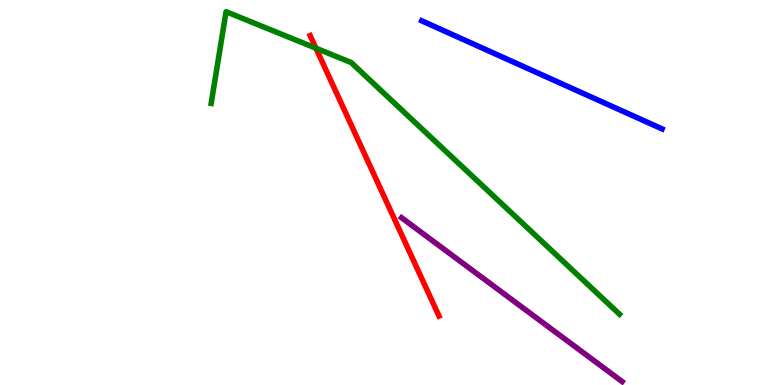[{'lines': ['blue', 'red'], 'intersections': []}, {'lines': ['green', 'red'], 'intersections': [{'x': 4.08, 'y': 8.75}]}, {'lines': ['purple', 'red'], 'intersections': []}, {'lines': ['blue', 'green'], 'intersections': []}, {'lines': ['blue', 'purple'], 'intersections': []}, {'lines': ['green', 'purple'], 'intersections': []}]